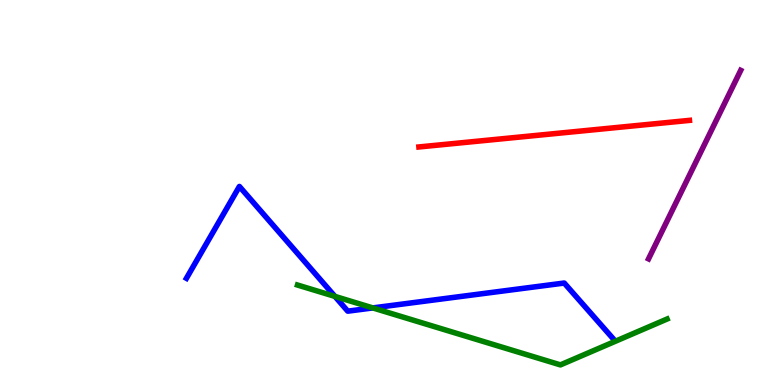[{'lines': ['blue', 'red'], 'intersections': []}, {'lines': ['green', 'red'], 'intersections': []}, {'lines': ['purple', 'red'], 'intersections': []}, {'lines': ['blue', 'green'], 'intersections': [{'x': 4.32, 'y': 2.3}, {'x': 4.81, 'y': 2.0}]}, {'lines': ['blue', 'purple'], 'intersections': []}, {'lines': ['green', 'purple'], 'intersections': []}]